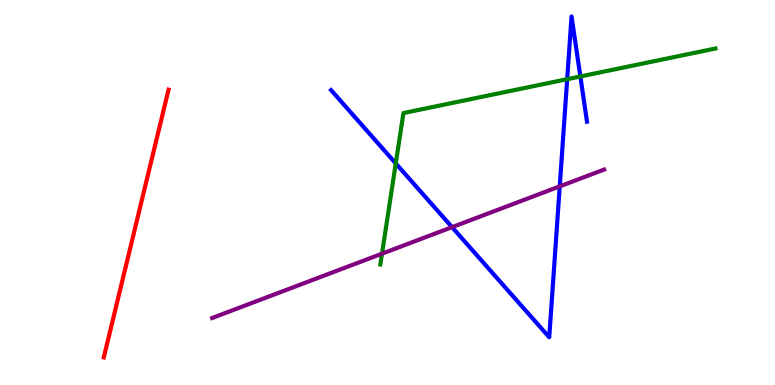[{'lines': ['blue', 'red'], 'intersections': []}, {'lines': ['green', 'red'], 'intersections': []}, {'lines': ['purple', 'red'], 'intersections': []}, {'lines': ['blue', 'green'], 'intersections': [{'x': 5.11, 'y': 5.76}, {'x': 7.32, 'y': 7.94}, {'x': 7.49, 'y': 8.01}]}, {'lines': ['blue', 'purple'], 'intersections': [{'x': 5.83, 'y': 4.1}, {'x': 7.22, 'y': 5.16}]}, {'lines': ['green', 'purple'], 'intersections': [{'x': 4.93, 'y': 3.41}]}]